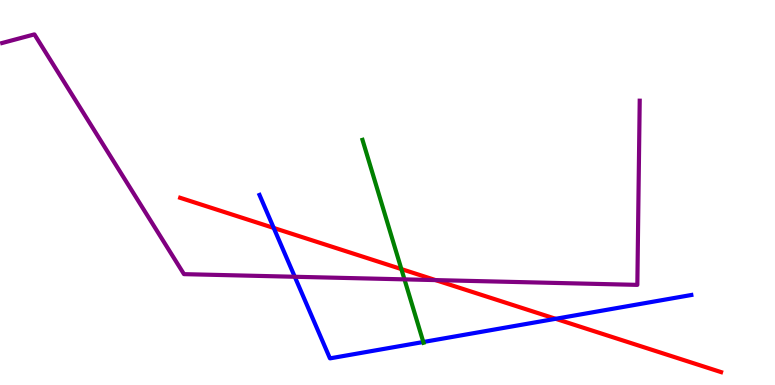[{'lines': ['blue', 'red'], 'intersections': [{'x': 3.53, 'y': 4.08}, {'x': 7.17, 'y': 1.72}]}, {'lines': ['green', 'red'], 'intersections': [{'x': 5.18, 'y': 3.01}]}, {'lines': ['purple', 'red'], 'intersections': [{'x': 5.62, 'y': 2.72}]}, {'lines': ['blue', 'green'], 'intersections': [{'x': 5.46, 'y': 1.12}]}, {'lines': ['blue', 'purple'], 'intersections': [{'x': 3.8, 'y': 2.81}]}, {'lines': ['green', 'purple'], 'intersections': [{'x': 5.22, 'y': 2.74}]}]